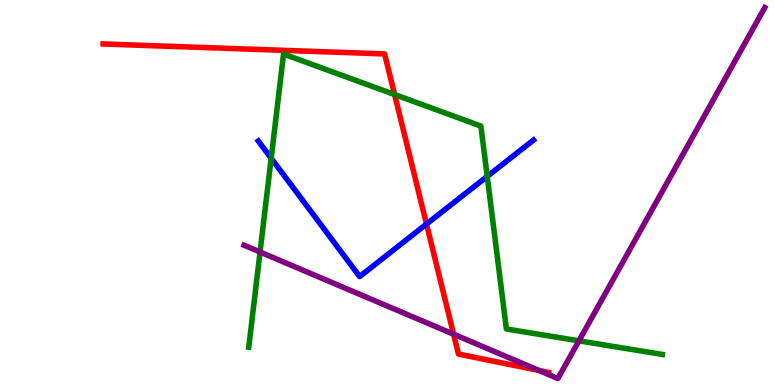[{'lines': ['blue', 'red'], 'intersections': [{'x': 5.5, 'y': 4.18}]}, {'lines': ['green', 'red'], 'intersections': [{'x': 5.09, 'y': 7.54}]}, {'lines': ['purple', 'red'], 'intersections': [{'x': 5.85, 'y': 1.32}, {'x': 6.96, 'y': 0.377}]}, {'lines': ['blue', 'green'], 'intersections': [{'x': 3.5, 'y': 5.89}, {'x': 6.29, 'y': 5.42}]}, {'lines': ['blue', 'purple'], 'intersections': []}, {'lines': ['green', 'purple'], 'intersections': [{'x': 3.36, 'y': 3.45}, {'x': 7.47, 'y': 1.15}]}]